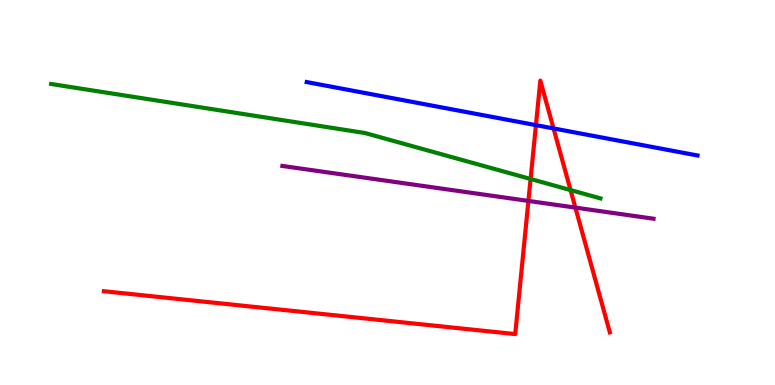[{'lines': ['blue', 'red'], 'intersections': [{'x': 6.92, 'y': 6.75}, {'x': 7.14, 'y': 6.66}]}, {'lines': ['green', 'red'], 'intersections': [{'x': 6.85, 'y': 5.35}, {'x': 7.36, 'y': 5.06}]}, {'lines': ['purple', 'red'], 'intersections': [{'x': 6.82, 'y': 4.78}, {'x': 7.42, 'y': 4.61}]}, {'lines': ['blue', 'green'], 'intersections': []}, {'lines': ['blue', 'purple'], 'intersections': []}, {'lines': ['green', 'purple'], 'intersections': []}]